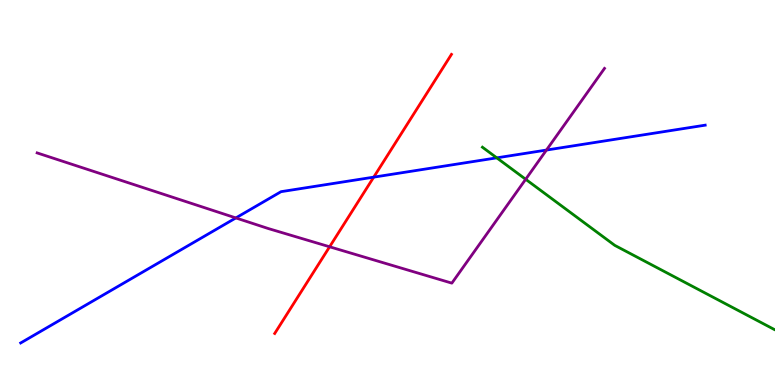[{'lines': ['blue', 'red'], 'intersections': [{'x': 4.82, 'y': 5.4}]}, {'lines': ['green', 'red'], 'intersections': []}, {'lines': ['purple', 'red'], 'intersections': [{'x': 4.25, 'y': 3.59}]}, {'lines': ['blue', 'green'], 'intersections': [{'x': 6.41, 'y': 5.9}]}, {'lines': ['blue', 'purple'], 'intersections': [{'x': 3.04, 'y': 4.34}, {'x': 7.05, 'y': 6.1}]}, {'lines': ['green', 'purple'], 'intersections': [{'x': 6.78, 'y': 5.34}]}]